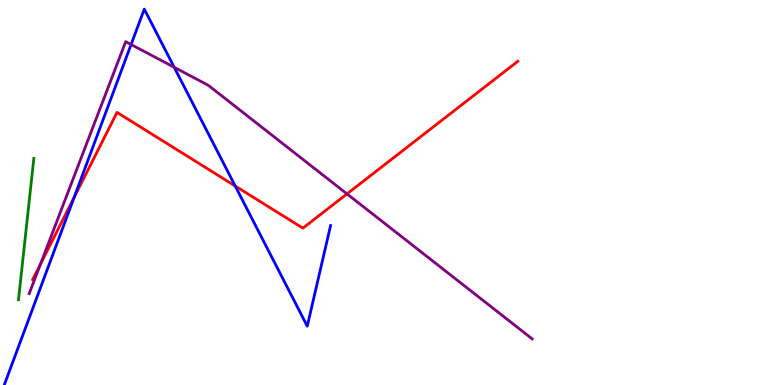[{'lines': ['blue', 'red'], 'intersections': [{'x': 0.956, 'y': 4.87}, {'x': 3.03, 'y': 5.17}]}, {'lines': ['green', 'red'], 'intersections': []}, {'lines': ['purple', 'red'], 'intersections': [{'x': 0.523, 'y': 3.14}, {'x': 4.48, 'y': 4.96}]}, {'lines': ['blue', 'green'], 'intersections': []}, {'lines': ['blue', 'purple'], 'intersections': [{'x': 1.69, 'y': 8.84}, {'x': 2.25, 'y': 8.25}]}, {'lines': ['green', 'purple'], 'intersections': []}]